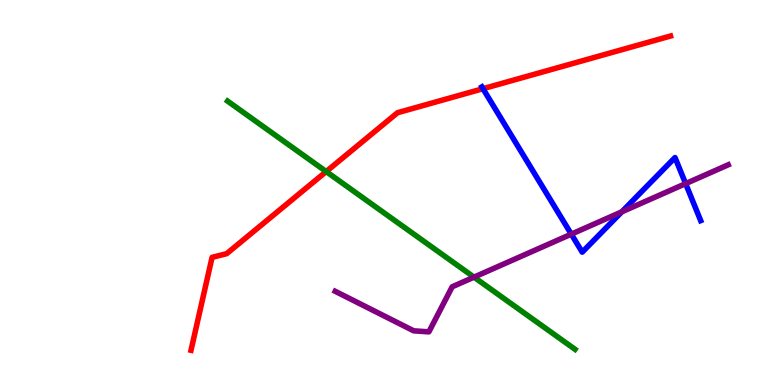[{'lines': ['blue', 'red'], 'intersections': [{'x': 6.23, 'y': 7.7}]}, {'lines': ['green', 'red'], 'intersections': [{'x': 4.21, 'y': 5.54}]}, {'lines': ['purple', 'red'], 'intersections': []}, {'lines': ['blue', 'green'], 'intersections': []}, {'lines': ['blue', 'purple'], 'intersections': [{'x': 7.37, 'y': 3.92}, {'x': 8.02, 'y': 4.5}, {'x': 8.85, 'y': 5.23}]}, {'lines': ['green', 'purple'], 'intersections': [{'x': 6.12, 'y': 2.8}]}]